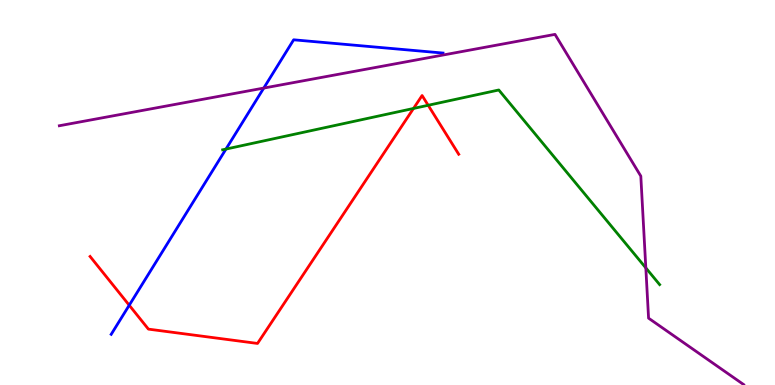[{'lines': ['blue', 'red'], 'intersections': [{'x': 1.67, 'y': 2.07}]}, {'lines': ['green', 'red'], 'intersections': [{'x': 5.34, 'y': 7.18}, {'x': 5.52, 'y': 7.27}]}, {'lines': ['purple', 'red'], 'intersections': []}, {'lines': ['blue', 'green'], 'intersections': [{'x': 2.92, 'y': 6.13}]}, {'lines': ['blue', 'purple'], 'intersections': [{'x': 3.4, 'y': 7.71}]}, {'lines': ['green', 'purple'], 'intersections': [{'x': 8.33, 'y': 3.04}]}]